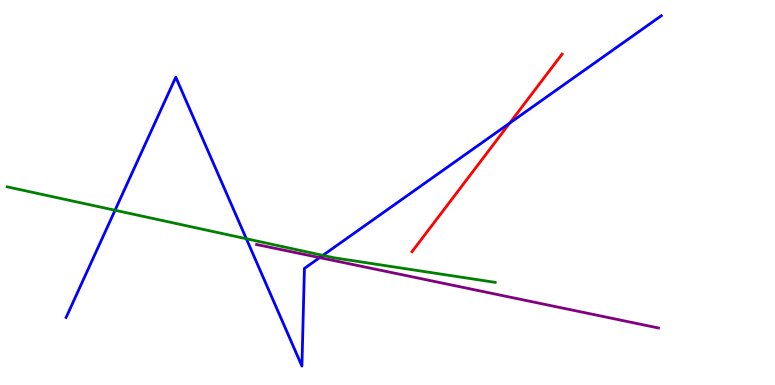[{'lines': ['blue', 'red'], 'intersections': [{'x': 6.58, 'y': 6.8}]}, {'lines': ['green', 'red'], 'intersections': []}, {'lines': ['purple', 'red'], 'intersections': []}, {'lines': ['blue', 'green'], 'intersections': [{'x': 1.48, 'y': 4.54}, {'x': 3.18, 'y': 3.8}, {'x': 4.17, 'y': 3.37}]}, {'lines': ['blue', 'purple'], 'intersections': [{'x': 4.12, 'y': 3.31}]}, {'lines': ['green', 'purple'], 'intersections': []}]